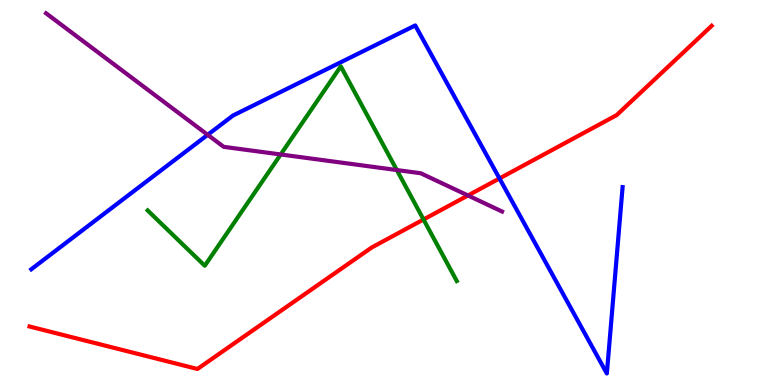[{'lines': ['blue', 'red'], 'intersections': [{'x': 6.44, 'y': 5.36}]}, {'lines': ['green', 'red'], 'intersections': [{'x': 5.46, 'y': 4.3}]}, {'lines': ['purple', 'red'], 'intersections': [{'x': 6.04, 'y': 4.92}]}, {'lines': ['blue', 'green'], 'intersections': []}, {'lines': ['blue', 'purple'], 'intersections': [{'x': 2.68, 'y': 6.5}]}, {'lines': ['green', 'purple'], 'intersections': [{'x': 3.62, 'y': 5.99}, {'x': 5.12, 'y': 5.58}]}]